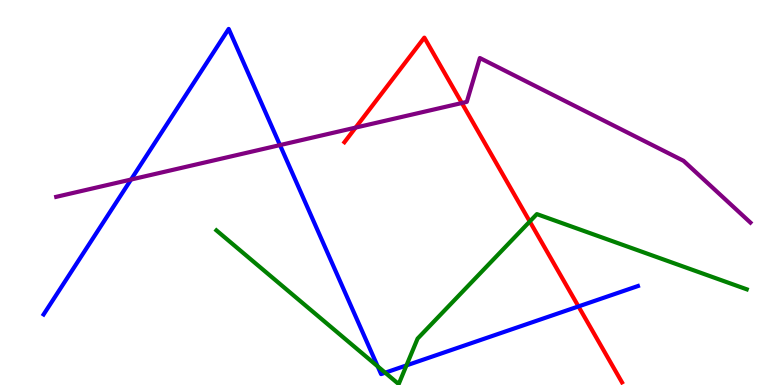[{'lines': ['blue', 'red'], 'intersections': [{'x': 7.46, 'y': 2.04}]}, {'lines': ['green', 'red'], 'intersections': [{'x': 6.84, 'y': 4.25}]}, {'lines': ['purple', 'red'], 'intersections': [{'x': 4.59, 'y': 6.69}, {'x': 5.96, 'y': 7.32}]}, {'lines': ['blue', 'green'], 'intersections': [{'x': 4.87, 'y': 0.484}, {'x': 4.97, 'y': 0.32}, {'x': 5.24, 'y': 0.509}]}, {'lines': ['blue', 'purple'], 'intersections': [{'x': 1.69, 'y': 5.34}, {'x': 3.61, 'y': 6.23}]}, {'lines': ['green', 'purple'], 'intersections': []}]